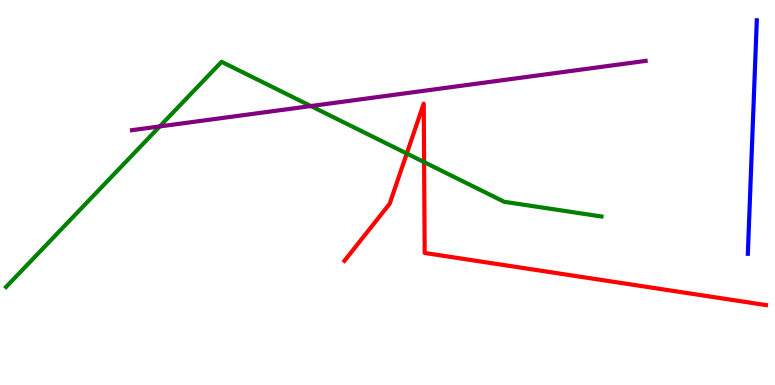[{'lines': ['blue', 'red'], 'intersections': []}, {'lines': ['green', 'red'], 'intersections': [{'x': 5.25, 'y': 6.01}, {'x': 5.47, 'y': 5.79}]}, {'lines': ['purple', 'red'], 'intersections': []}, {'lines': ['blue', 'green'], 'intersections': []}, {'lines': ['blue', 'purple'], 'intersections': []}, {'lines': ['green', 'purple'], 'intersections': [{'x': 2.06, 'y': 6.72}, {'x': 4.01, 'y': 7.25}]}]